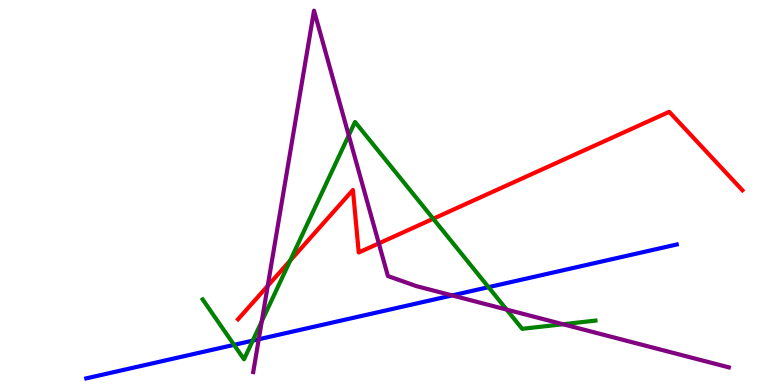[{'lines': ['blue', 'red'], 'intersections': []}, {'lines': ['green', 'red'], 'intersections': [{'x': 3.74, 'y': 3.23}, {'x': 5.59, 'y': 4.32}]}, {'lines': ['purple', 'red'], 'intersections': [{'x': 3.45, 'y': 2.58}, {'x': 4.89, 'y': 3.68}]}, {'lines': ['blue', 'green'], 'intersections': [{'x': 3.02, 'y': 1.04}, {'x': 3.26, 'y': 1.15}, {'x': 6.3, 'y': 2.54}]}, {'lines': ['blue', 'purple'], 'intersections': [{'x': 3.34, 'y': 1.19}, {'x': 5.83, 'y': 2.33}]}, {'lines': ['green', 'purple'], 'intersections': [{'x': 3.38, 'y': 1.65}, {'x': 4.5, 'y': 6.48}, {'x': 6.54, 'y': 1.96}, {'x': 7.26, 'y': 1.58}]}]